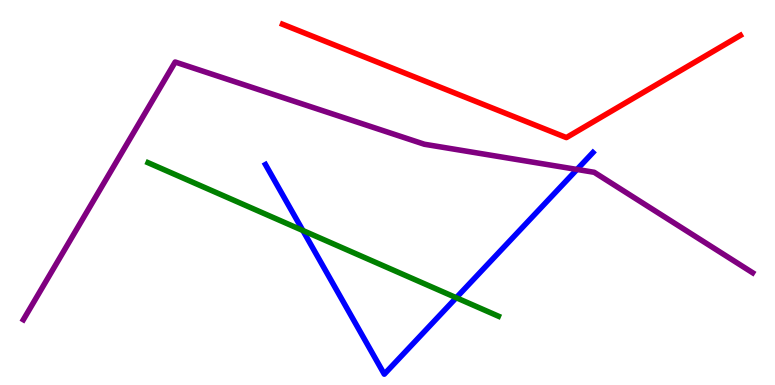[{'lines': ['blue', 'red'], 'intersections': []}, {'lines': ['green', 'red'], 'intersections': []}, {'lines': ['purple', 'red'], 'intersections': []}, {'lines': ['blue', 'green'], 'intersections': [{'x': 3.91, 'y': 4.01}, {'x': 5.89, 'y': 2.27}]}, {'lines': ['blue', 'purple'], 'intersections': [{'x': 7.45, 'y': 5.6}]}, {'lines': ['green', 'purple'], 'intersections': []}]